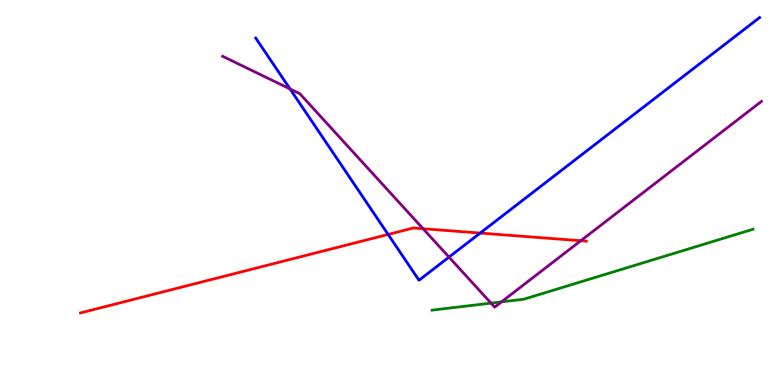[{'lines': ['blue', 'red'], 'intersections': [{'x': 5.01, 'y': 3.91}, {'x': 6.2, 'y': 3.95}]}, {'lines': ['green', 'red'], 'intersections': []}, {'lines': ['purple', 'red'], 'intersections': [{'x': 5.46, 'y': 4.06}, {'x': 7.49, 'y': 3.75}]}, {'lines': ['blue', 'green'], 'intersections': []}, {'lines': ['blue', 'purple'], 'intersections': [{'x': 3.74, 'y': 7.69}, {'x': 5.79, 'y': 3.32}]}, {'lines': ['green', 'purple'], 'intersections': [{'x': 6.34, 'y': 2.13}, {'x': 6.47, 'y': 2.16}]}]